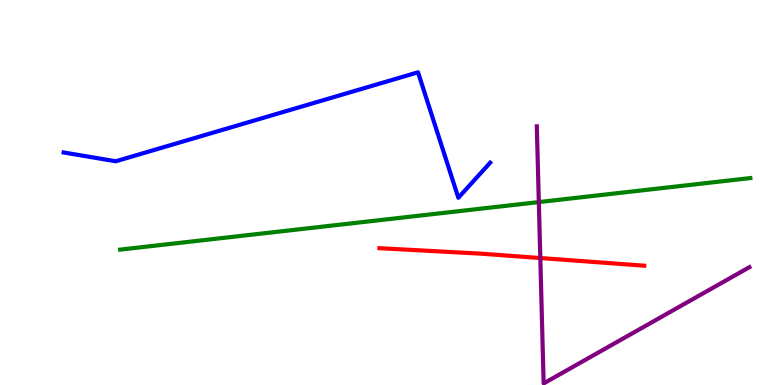[{'lines': ['blue', 'red'], 'intersections': []}, {'lines': ['green', 'red'], 'intersections': []}, {'lines': ['purple', 'red'], 'intersections': [{'x': 6.97, 'y': 3.3}]}, {'lines': ['blue', 'green'], 'intersections': []}, {'lines': ['blue', 'purple'], 'intersections': []}, {'lines': ['green', 'purple'], 'intersections': [{'x': 6.95, 'y': 4.75}]}]